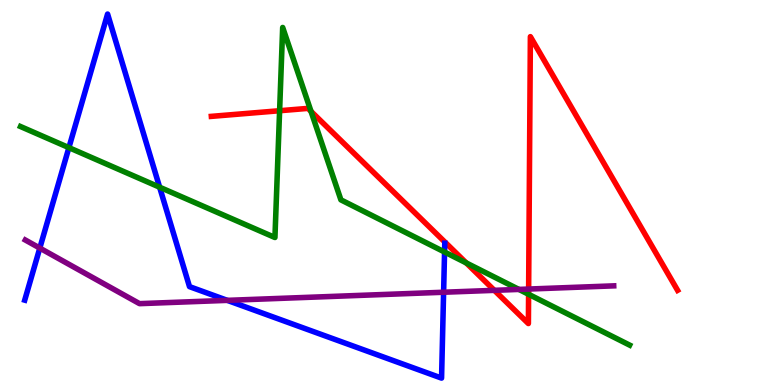[{'lines': ['blue', 'red'], 'intersections': []}, {'lines': ['green', 'red'], 'intersections': [{'x': 3.61, 'y': 7.12}, {'x': 4.01, 'y': 7.11}, {'x': 6.02, 'y': 3.17}, {'x': 6.82, 'y': 2.36}]}, {'lines': ['purple', 'red'], 'intersections': [{'x': 6.38, 'y': 2.46}, {'x': 6.82, 'y': 2.49}]}, {'lines': ['blue', 'green'], 'intersections': [{'x': 0.889, 'y': 6.17}, {'x': 2.06, 'y': 5.14}, {'x': 5.74, 'y': 3.45}]}, {'lines': ['blue', 'purple'], 'intersections': [{'x': 0.514, 'y': 3.56}, {'x': 2.93, 'y': 2.2}, {'x': 5.72, 'y': 2.41}]}, {'lines': ['green', 'purple'], 'intersections': [{'x': 6.7, 'y': 2.48}]}]